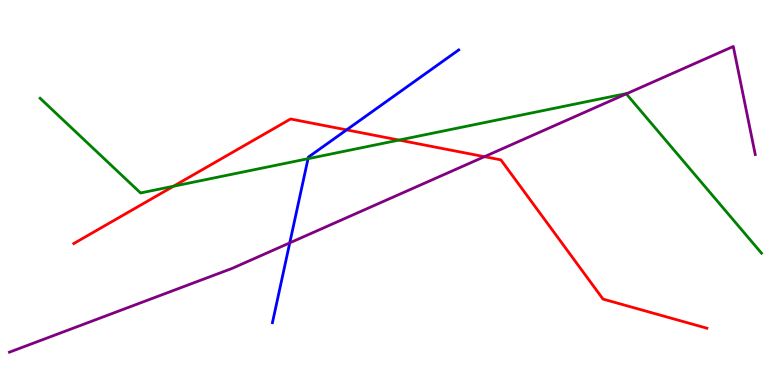[{'lines': ['blue', 'red'], 'intersections': [{'x': 4.47, 'y': 6.63}]}, {'lines': ['green', 'red'], 'intersections': [{'x': 2.24, 'y': 5.16}, {'x': 5.15, 'y': 6.36}]}, {'lines': ['purple', 'red'], 'intersections': [{'x': 6.25, 'y': 5.93}]}, {'lines': ['blue', 'green'], 'intersections': [{'x': 3.97, 'y': 5.88}]}, {'lines': ['blue', 'purple'], 'intersections': [{'x': 3.74, 'y': 3.69}]}, {'lines': ['green', 'purple'], 'intersections': [{'x': 8.08, 'y': 7.56}]}]